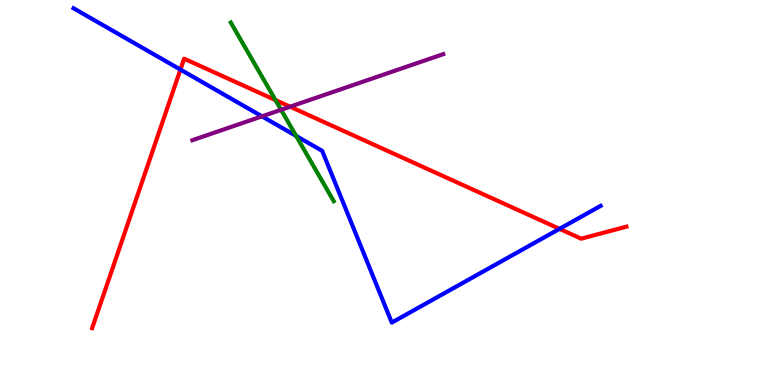[{'lines': ['blue', 'red'], 'intersections': [{'x': 2.33, 'y': 8.19}, {'x': 7.22, 'y': 4.06}]}, {'lines': ['green', 'red'], 'intersections': [{'x': 3.55, 'y': 7.4}]}, {'lines': ['purple', 'red'], 'intersections': [{'x': 3.74, 'y': 7.23}]}, {'lines': ['blue', 'green'], 'intersections': [{'x': 3.82, 'y': 6.47}]}, {'lines': ['blue', 'purple'], 'intersections': [{'x': 3.38, 'y': 6.98}]}, {'lines': ['green', 'purple'], 'intersections': [{'x': 3.63, 'y': 7.15}]}]